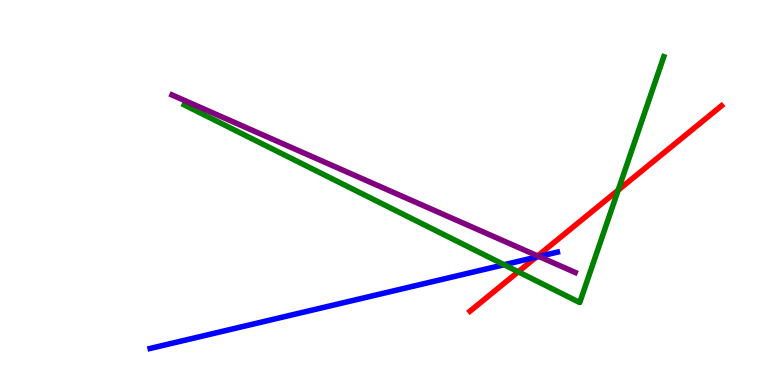[{'lines': ['blue', 'red'], 'intersections': [{'x': 6.92, 'y': 3.32}]}, {'lines': ['green', 'red'], 'intersections': [{'x': 6.69, 'y': 2.94}, {'x': 7.98, 'y': 5.06}]}, {'lines': ['purple', 'red'], 'intersections': [{'x': 6.94, 'y': 3.35}]}, {'lines': ['blue', 'green'], 'intersections': [{'x': 6.5, 'y': 3.12}]}, {'lines': ['blue', 'purple'], 'intersections': [{'x': 6.95, 'y': 3.34}]}, {'lines': ['green', 'purple'], 'intersections': []}]